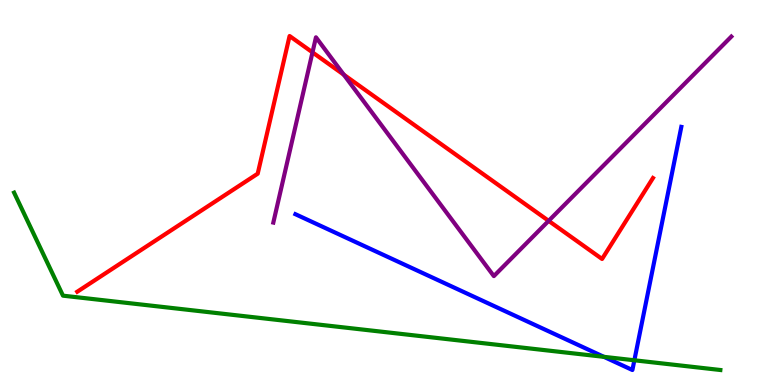[{'lines': ['blue', 'red'], 'intersections': []}, {'lines': ['green', 'red'], 'intersections': []}, {'lines': ['purple', 'red'], 'intersections': [{'x': 4.03, 'y': 8.64}, {'x': 4.44, 'y': 8.06}, {'x': 7.08, 'y': 4.26}]}, {'lines': ['blue', 'green'], 'intersections': [{'x': 7.79, 'y': 0.732}, {'x': 8.19, 'y': 0.642}]}, {'lines': ['blue', 'purple'], 'intersections': []}, {'lines': ['green', 'purple'], 'intersections': []}]